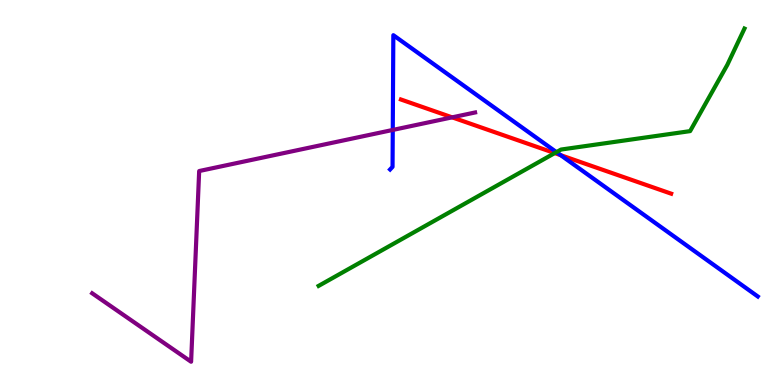[{'lines': ['blue', 'red'], 'intersections': [{'x': 7.23, 'y': 5.97}]}, {'lines': ['green', 'red'], 'intersections': [{'x': 7.16, 'y': 6.02}]}, {'lines': ['purple', 'red'], 'intersections': [{'x': 5.83, 'y': 6.95}]}, {'lines': ['blue', 'green'], 'intersections': [{'x': 7.18, 'y': 6.05}]}, {'lines': ['blue', 'purple'], 'intersections': [{'x': 5.07, 'y': 6.62}]}, {'lines': ['green', 'purple'], 'intersections': []}]